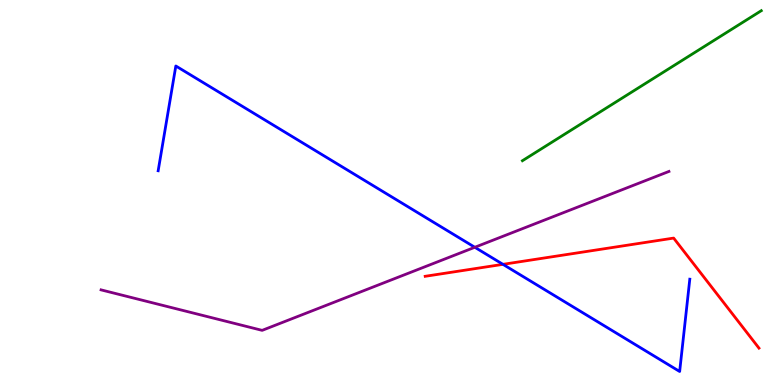[{'lines': ['blue', 'red'], 'intersections': [{'x': 6.49, 'y': 3.13}]}, {'lines': ['green', 'red'], 'intersections': []}, {'lines': ['purple', 'red'], 'intersections': []}, {'lines': ['blue', 'green'], 'intersections': []}, {'lines': ['blue', 'purple'], 'intersections': [{'x': 6.13, 'y': 3.58}]}, {'lines': ['green', 'purple'], 'intersections': []}]